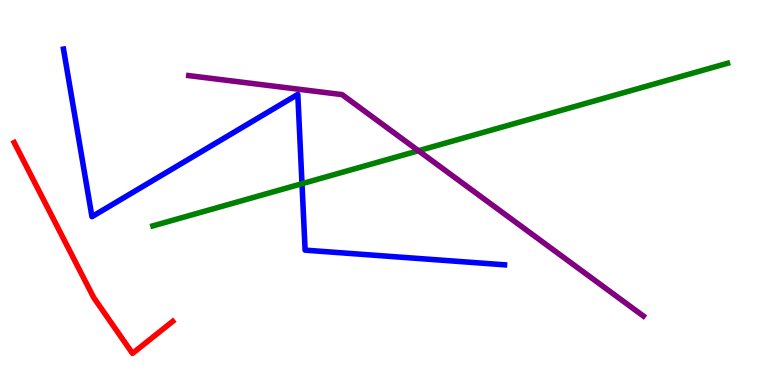[{'lines': ['blue', 'red'], 'intersections': []}, {'lines': ['green', 'red'], 'intersections': []}, {'lines': ['purple', 'red'], 'intersections': []}, {'lines': ['blue', 'green'], 'intersections': [{'x': 3.9, 'y': 5.23}]}, {'lines': ['blue', 'purple'], 'intersections': []}, {'lines': ['green', 'purple'], 'intersections': [{'x': 5.4, 'y': 6.08}]}]